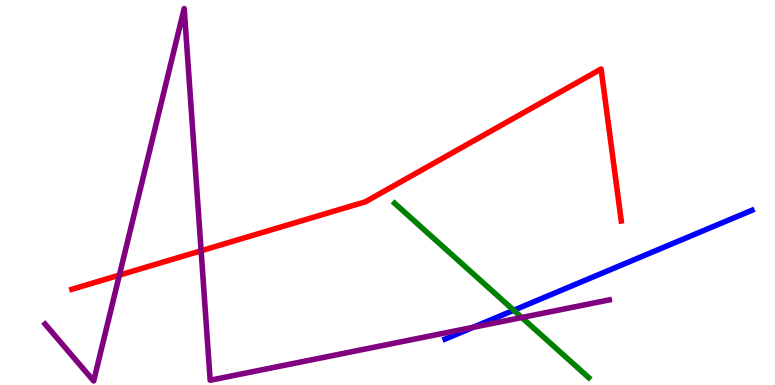[{'lines': ['blue', 'red'], 'intersections': []}, {'lines': ['green', 'red'], 'intersections': []}, {'lines': ['purple', 'red'], 'intersections': [{'x': 1.54, 'y': 2.85}, {'x': 2.6, 'y': 3.49}]}, {'lines': ['blue', 'green'], 'intersections': [{'x': 6.63, 'y': 1.94}]}, {'lines': ['blue', 'purple'], 'intersections': [{'x': 6.11, 'y': 1.5}]}, {'lines': ['green', 'purple'], 'intersections': [{'x': 6.73, 'y': 1.75}]}]